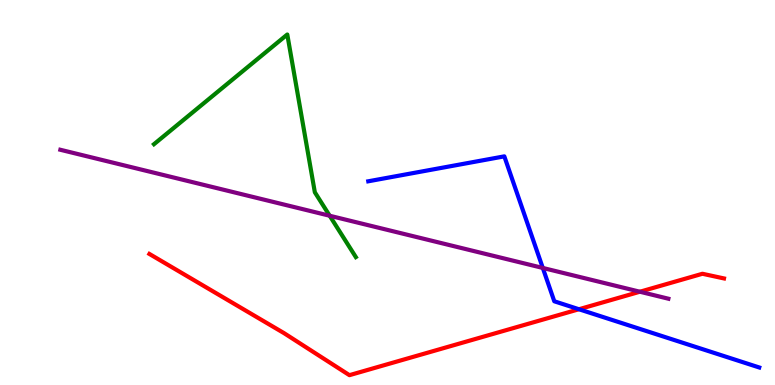[{'lines': ['blue', 'red'], 'intersections': [{'x': 7.47, 'y': 1.97}]}, {'lines': ['green', 'red'], 'intersections': []}, {'lines': ['purple', 'red'], 'intersections': [{'x': 8.26, 'y': 2.42}]}, {'lines': ['blue', 'green'], 'intersections': []}, {'lines': ['blue', 'purple'], 'intersections': [{'x': 7.0, 'y': 3.04}]}, {'lines': ['green', 'purple'], 'intersections': [{'x': 4.25, 'y': 4.4}]}]